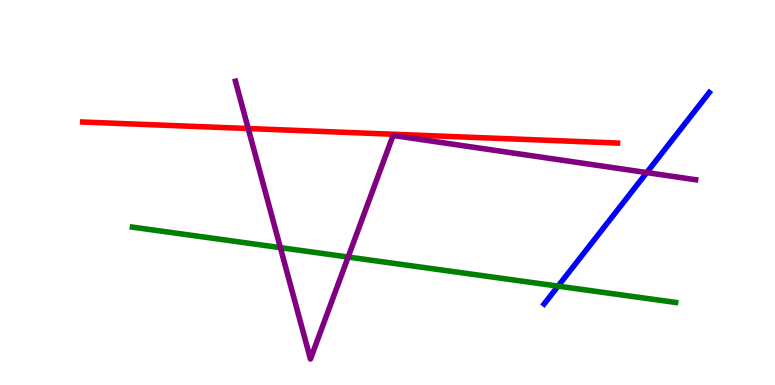[{'lines': ['blue', 'red'], 'intersections': []}, {'lines': ['green', 'red'], 'intersections': []}, {'lines': ['purple', 'red'], 'intersections': [{'x': 3.2, 'y': 6.66}]}, {'lines': ['blue', 'green'], 'intersections': [{'x': 7.2, 'y': 2.57}]}, {'lines': ['blue', 'purple'], 'intersections': [{'x': 8.35, 'y': 5.52}]}, {'lines': ['green', 'purple'], 'intersections': [{'x': 3.62, 'y': 3.57}, {'x': 4.49, 'y': 3.32}]}]